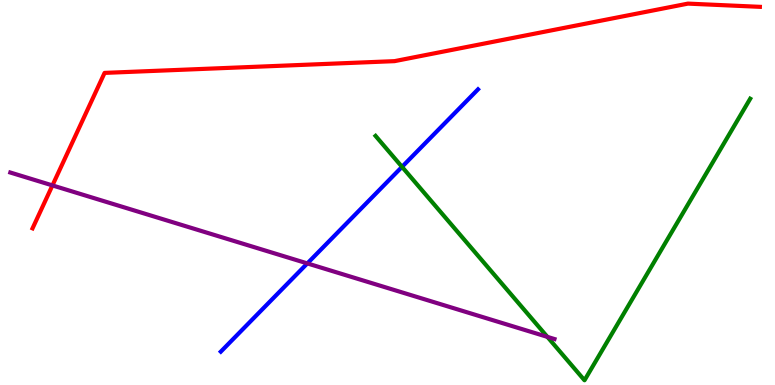[{'lines': ['blue', 'red'], 'intersections': []}, {'lines': ['green', 'red'], 'intersections': []}, {'lines': ['purple', 'red'], 'intersections': [{'x': 0.677, 'y': 5.18}]}, {'lines': ['blue', 'green'], 'intersections': [{'x': 5.19, 'y': 5.67}]}, {'lines': ['blue', 'purple'], 'intersections': [{'x': 3.97, 'y': 3.16}]}, {'lines': ['green', 'purple'], 'intersections': [{'x': 7.06, 'y': 1.25}]}]